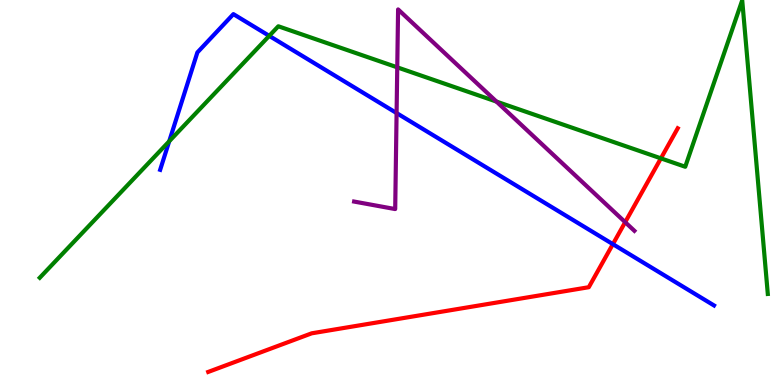[{'lines': ['blue', 'red'], 'intersections': [{'x': 7.91, 'y': 3.66}]}, {'lines': ['green', 'red'], 'intersections': [{'x': 8.53, 'y': 5.89}]}, {'lines': ['purple', 'red'], 'intersections': [{'x': 8.07, 'y': 4.23}]}, {'lines': ['blue', 'green'], 'intersections': [{'x': 2.18, 'y': 6.33}, {'x': 3.47, 'y': 9.07}]}, {'lines': ['blue', 'purple'], 'intersections': [{'x': 5.12, 'y': 7.06}]}, {'lines': ['green', 'purple'], 'intersections': [{'x': 5.13, 'y': 8.25}, {'x': 6.41, 'y': 7.36}]}]